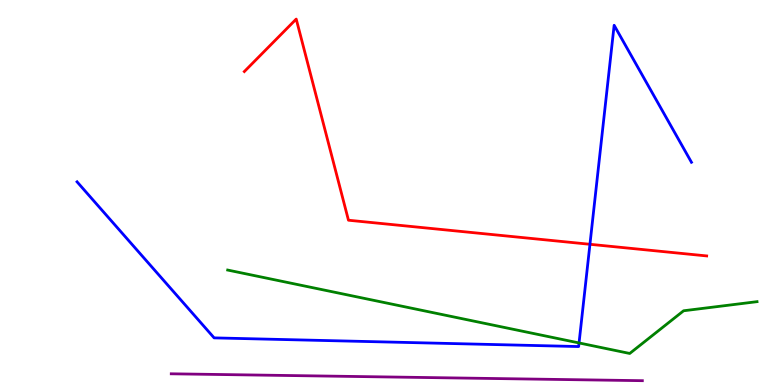[{'lines': ['blue', 'red'], 'intersections': [{'x': 7.61, 'y': 3.65}]}, {'lines': ['green', 'red'], 'intersections': []}, {'lines': ['purple', 'red'], 'intersections': []}, {'lines': ['blue', 'green'], 'intersections': [{'x': 7.47, 'y': 1.09}]}, {'lines': ['blue', 'purple'], 'intersections': []}, {'lines': ['green', 'purple'], 'intersections': []}]